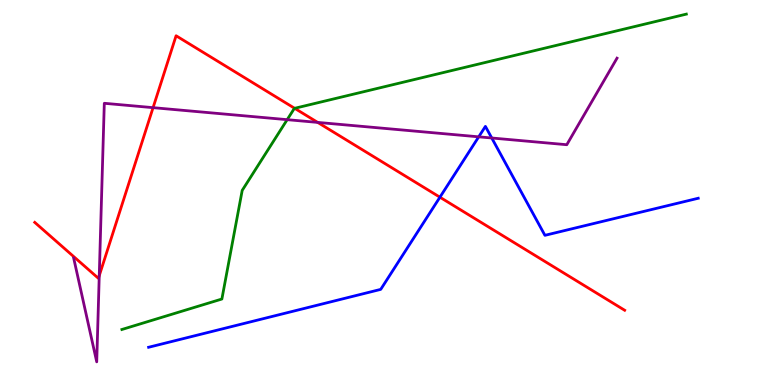[{'lines': ['blue', 'red'], 'intersections': [{'x': 5.68, 'y': 4.88}]}, {'lines': ['green', 'red'], 'intersections': [{'x': 3.8, 'y': 7.19}]}, {'lines': ['purple', 'red'], 'intersections': [{'x': 1.28, 'y': 2.84}, {'x': 1.98, 'y': 7.2}, {'x': 4.1, 'y': 6.82}]}, {'lines': ['blue', 'green'], 'intersections': []}, {'lines': ['blue', 'purple'], 'intersections': [{'x': 6.18, 'y': 6.45}, {'x': 6.35, 'y': 6.42}]}, {'lines': ['green', 'purple'], 'intersections': [{'x': 3.71, 'y': 6.89}]}]